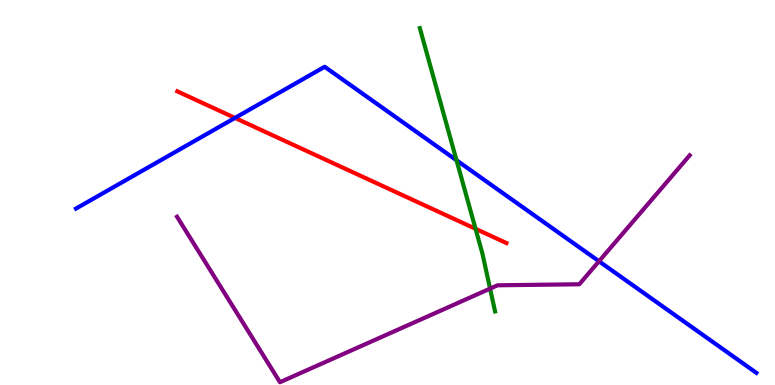[{'lines': ['blue', 'red'], 'intersections': [{'x': 3.03, 'y': 6.94}]}, {'lines': ['green', 'red'], 'intersections': [{'x': 6.14, 'y': 4.06}]}, {'lines': ['purple', 'red'], 'intersections': []}, {'lines': ['blue', 'green'], 'intersections': [{'x': 5.89, 'y': 5.84}]}, {'lines': ['blue', 'purple'], 'intersections': [{'x': 7.73, 'y': 3.21}]}, {'lines': ['green', 'purple'], 'intersections': [{'x': 6.32, 'y': 2.5}]}]